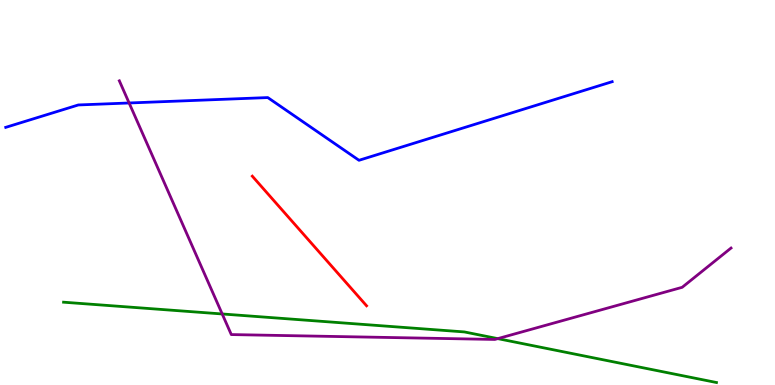[{'lines': ['blue', 'red'], 'intersections': []}, {'lines': ['green', 'red'], 'intersections': []}, {'lines': ['purple', 'red'], 'intersections': []}, {'lines': ['blue', 'green'], 'intersections': []}, {'lines': ['blue', 'purple'], 'intersections': [{'x': 1.67, 'y': 7.33}]}, {'lines': ['green', 'purple'], 'intersections': [{'x': 2.87, 'y': 1.85}, {'x': 6.42, 'y': 1.2}]}]